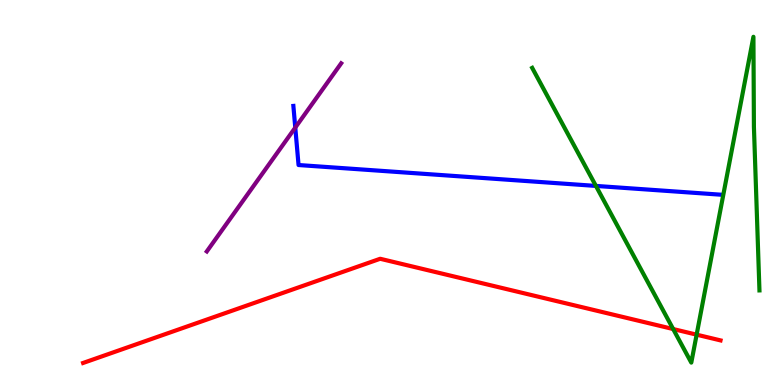[{'lines': ['blue', 'red'], 'intersections': []}, {'lines': ['green', 'red'], 'intersections': [{'x': 8.69, 'y': 1.45}, {'x': 8.99, 'y': 1.31}]}, {'lines': ['purple', 'red'], 'intersections': []}, {'lines': ['blue', 'green'], 'intersections': [{'x': 7.69, 'y': 5.17}]}, {'lines': ['blue', 'purple'], 'intersections': [{'x': 3.81, 'y': 6.69}]}, {'lines': ['green', 'purple'], 'intersections': []}]